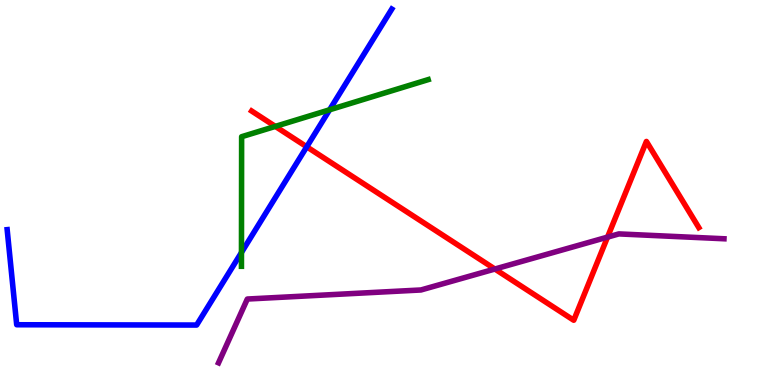[{'lines': ['blue', 'red'], 'intersections': [{'x': 3.96, 'y': 6.19}]}, {'lines': ['green', 'red'], 'intersections': [{'x': 3.55, 'y': 6.72}]}, {'lines': ['purple', 'red'], 'intersections': [{'x': 6.39, 'y': 3.01}, {'x': 7.84, 'y': 3.84}]}, {'lines': ['blue', 'green'], 'intersections': [{'x': 3.12, 'y': 3.44}, {'x': 4.25, 'y': 7.15}]}, {'lines': ['blue', 'purple'], 'intersections': []}, {'lines': ['green', 'purple'], 'intersections': []}]